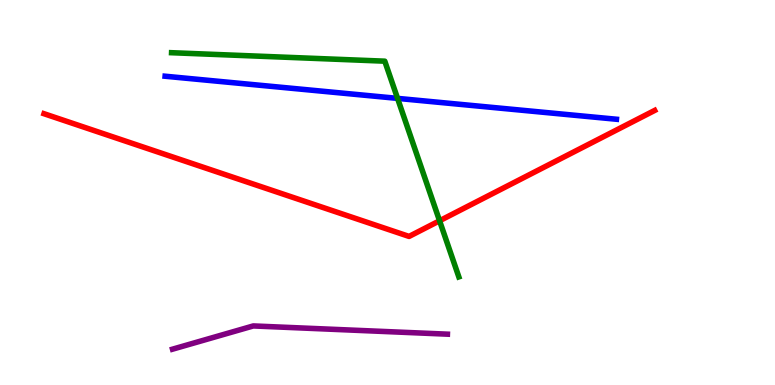[{'lines': ['blue', 'red'], 'intersections': []}, {'lines': ['green', 'red'], 'intersections': [{'x': 5.67, 'y': 4.27}]}, {'lines': ['purple', 'red'], 'intersections': []}, {'lines': ['blue', 'green'], 'intersections': [{'x': 5.13, 'y': 7.44}]}, {'lines': ['blue', 'purple'], 'intersections': []}, {'lines': ['green', 'purple'], 'intersections': []}]